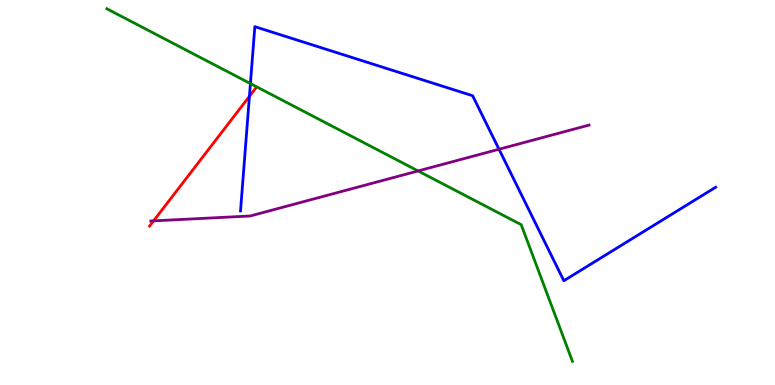[{'lines': ['blue', 'red'], 'intersections': [{'x': 3.22, 'y': 7.5}]}, {'lines': ['green', 'red'], 'intersections': []}, {'lines': ['purple', 'red'], 'intersections': [{'x': 1.98, 'y': 4.26}]}, {'lines': ['blue', 'green'], 'intersections': [{'x': 3.23, 'y': 7.83}]}, {'lines': ['blue', 'purple'], 'intersections': [{'x': 6.44, 'y': 6.12}]}, {'lines': ['green', 'purple'], 'intersections': [{'x': 5.39, 'y': 5.56}]}]